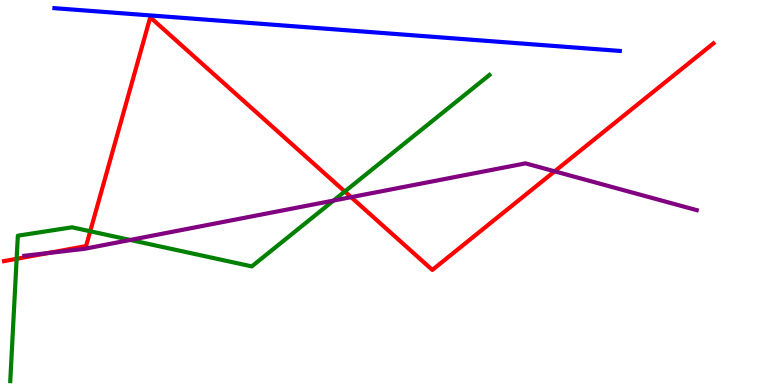[{'lines': ['blue', 'red'], 'intersections': []}, {'lines': ['green', 'red'], 'intersections': [{'x': 0.215, 'y': 3.28}, {'x': 1.16, 'y': 3.99}, {'x': 4.45, 'y': 5.03}]}, {'lines': ['purple', 'red'], 'intersections': [{'x': 0.622, 'y': 3.43}, {'x': 4.53, 'y': 4.88}, {'x': 7.16, 'y': 5.55}]}, {'lines': ['blue', 'green'], 'intersections': []}, {'lines': ['blue', 'purple'], 'intersections': []}, {'lines': ['green', 'purple'], 'intersections': [{'x': 1.68, 'y': 3.77}, {'x': 4.3, 'y': 4.79}]}]